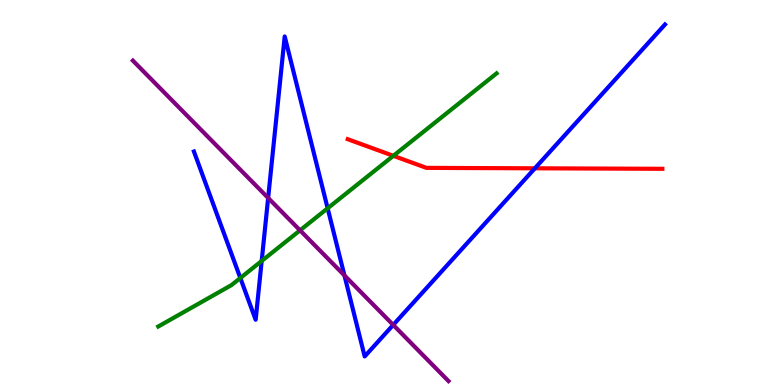[{'lines': ['blue', 'red'], 'intersections': [{'x': 6.9, 'y': 5.63}]}, {'lines': ['green', 'red'], 'intersections': [{'x': 5.08, 'y': 5.95}]}, {'lines': ['purple', 'red'], 'intersections': []}, {'lines': ['blue', 'green'], 'intersections': [{'x': 3.1, 'y': 2.78}, {'x': 3.38, 'y': 3.22}, {'x': 4.23, 'y': 4.59}]}, {'lines': ['blue', 'purple'], 'intersections': [{'x': 3.46, 'y': 4.86}, {'x': 4.44, 'y': 2.85}, {'x': 5.07, 'y': 1.56}]}, {'lines': ['green', 'purple'], 'intersections': [{'x': 3.87, 'y': 4.02}]}]